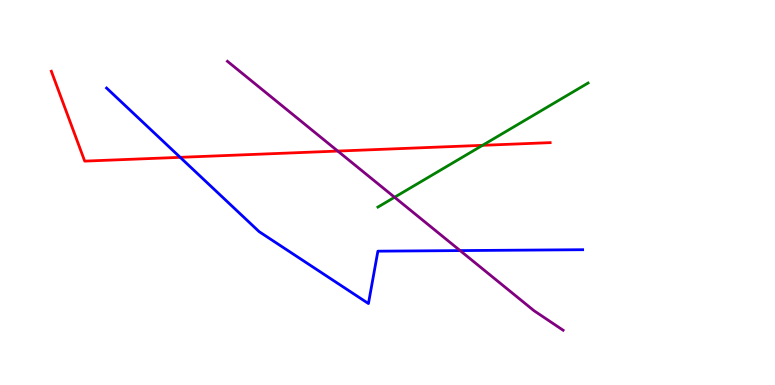[{'lines': ['blue', 'red'], 'intersections': [{'x': 2.32, 'y': 5.91}]}, {'lines': ['green', 'red'], 'intersections': [{'x': 6.23, 'y': 6.23}]}, {'lines': ['purple', 'red'], 'intersections': [{'x': 4.36, 'y': 6.08}]}, {'lines': ['blue', 'green'], 'intersections': []}, {'lines': ['blue', 'purple'], 'intersections': [{'x': 5.94, 'y': 3.49}]}, {'lines': ['green', 'purple'], 'intersections': [{'x': 5.09, 'y': 4.88}]}]